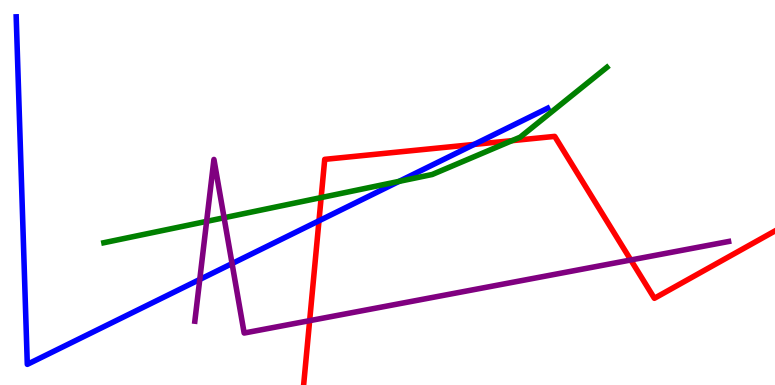[{'lines': ['blue', 'red'], 'intersections': [{'x': 4.12, 'y': 4.27}, {'x': 6.12, 'y': 6.25}]}, {'lines': ['green', 'red'], 'intersections': [{'x': 4.14, 'y': 4.87}, {'x': 6.61, 'y': 6.35}]}, {'lines': ['purple', 'red'], 'intersections': [{'x': 4.0, 'y': 1.67}, {'x': 8.14, 'y': 3.25}]}, {'lines': ['blue', 'green'], 'intersections': [{'x': 5.15, 'y': 5.29}]}, {'lines': ['blue', 'purple'], 'intersections': [{'x': 2.58, 'y': 2.74}, {'x': 2.99, 'y': 3.15}]}, {'lines': ['green', 'purple'], 'intersections': [{'x': 2.67, 'y': 4.25}, {'x': 2.89, 'y': 4.34}]}]